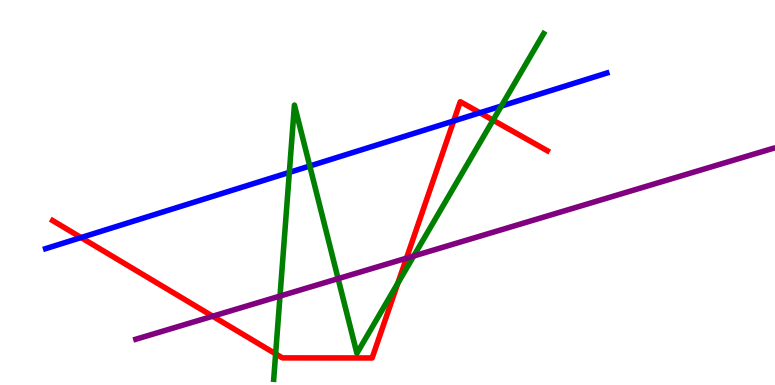[{'lines': ['blue', 'red'], 'intersections': [{'x': 1.05, 'y': 3.83}, {'x': 5.85, 'y': 6.86}, {'x': 6.19, 'y': 7.07}]}, {'lines': ['green', 'red'], 'intersections': [{'x': 3.56, 'y': 0.809}, {'x': 5.13, 'y': 2.65}, {'x': 6.36, 'y': 6.88}]}, {'lines': ['purple', 'red'], 'intersections': [{'x': 2.74, 'y': 1.79}, {'x': 5.24, 'y': 3.29}]}, {'lines': ['blue', 'green'], 'intersections': [{'x': 3.73, 'y': 5.52}, {'x': 4.0, 'y': 5.69}, {'x': 6.47, 'y': 7.25}]}, {'lines': ['blue', 'purple'], 'intersections': []}, {'lines': ['green', 'purple'], 'intersections': [{'x': 3.61, 'y': 2.31}, {'x': 4.36, 'y': 2.76}, {'x': 5.34, 'y': 3.35}]}]